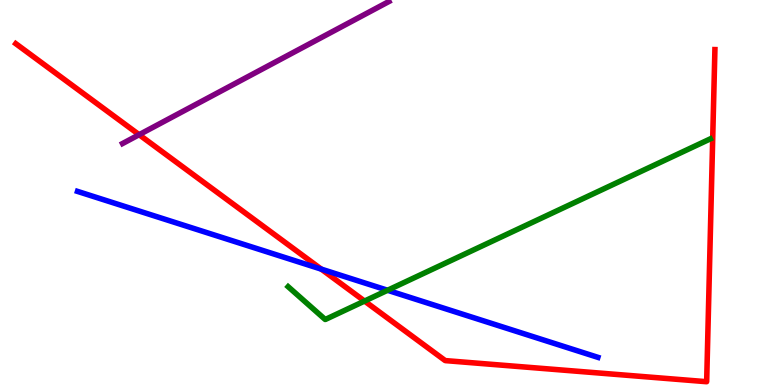[{'lines': ['blue', 'red'], 'intersections': [{'x': 4.15, 'y': 3.01}]}, {'lines': ['green', 'red'], 'intersections': [{'x': 4.7, 'y': 2.18}]}, {'lines': ['purple', 'red'], 'intersections': [{'x': 1.8, 'y': 6.5}]}, {'lines': ['blue', 'green'], 'intersections': [{'x': 5.0, 'y': 2.46}]}, {'lines': ['blue', 'purple'], 'intersections': []}, {'lines': ['green', 'purple'], 'intersections': []}]